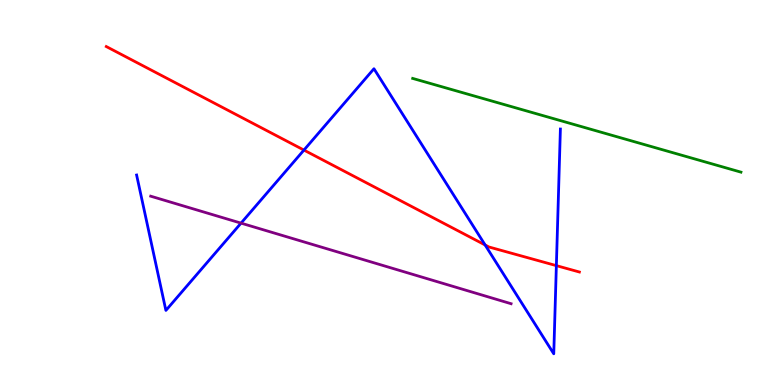[{'lines': ['blue', 'red'], 'intersections': [{'x': 3.92, 'y': 6.1}, {'x': 6.26, 'y': 3.64}, {'x': 7.18, 'y': 3.1}]}, {'lines': ['green', 'red'], 'intersections': []}, {'lines': ['purple', 'red'], 'intersections': []}, {'lines': ['blue', 'green'], 'intersections': []}, {'lines': ['blue', 'purple'], 'intersections': [{'x': 3.11, 'y': 4.2}]}, {'lines': ['green', 'purple'], 'intersections': []}]